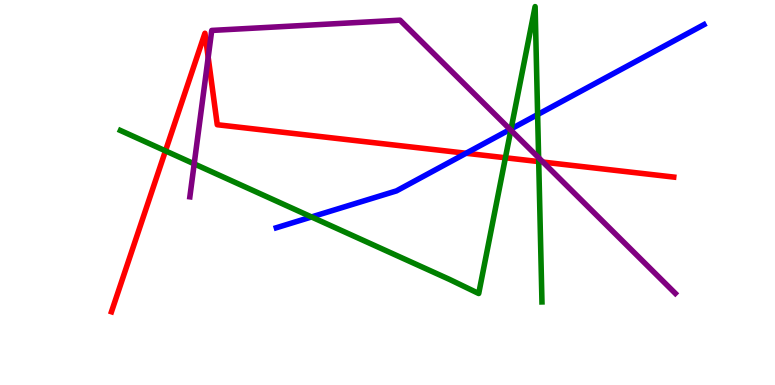[{'lines': ['blue', 'red'], 'intersections': [{'x': 6.01, 'y': 6.02}]}, {'lines': ['green', 'red'], 'intersections': [{'x': 2.14, 'y': 6.08}, {'x': 6.52, 'y': 5.9}, {'x': 6.95, 'y': 5.8}]}, {'lines': ['purple', 'red'], 'intersections': [{'x': 2.69, 'y': 8.51}, {'x': 7.01, 'y': 5.79}]}, {'lines': ['blue', 'green'], 'intersections': [{'x': 4.02, 'y': 4.36}, {'x': 6.59, 'y': 6.65}, {'x': 6.94, 'y': 7.02}]}, {'lines': ['blue', 'purple'], 'intersections': [{'x': 6.58, 'y': 6.64}]}, {'lines': ['green', 'purple'], 'intersections': [{'x': 2.51, 'y': 5.74}, {'x': 6.59, 'y': 6.62}, {'x': 6.95, 'y': 5.9}]}]